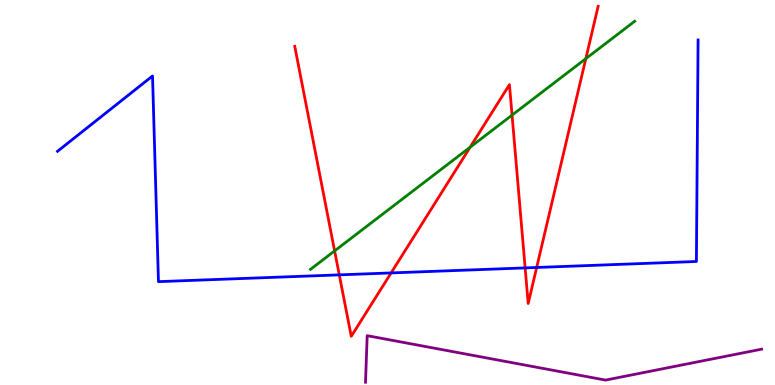[{'lines': ['blue', 'red'], 'intersections': [{'x': 4.38, 'y': 2.86}, {'x': 5.05, 'y': 2.91}, {'x': 6.78, 'y': 3.04}, {'x': 6.92, 'y': 3.05}]}, {'lines': ['green', 'red'], 'intersections': [{'x': 4.32, 'y': 3.48}, {'x': 6.07, 'y': 6.18}, {'x': 6.61, 'y': 7.01}, {'x': 7.56, 'y': 8.48}]}, {'lines': ['purple', 'red'], 'intersections': []}, {'lines': ['blue', 'green'], 'intersections': []}, {'lines': ['blue', 'purple'], 'intersections': []}, {'lines': ['green', 'purple'], 'intersections': []}]